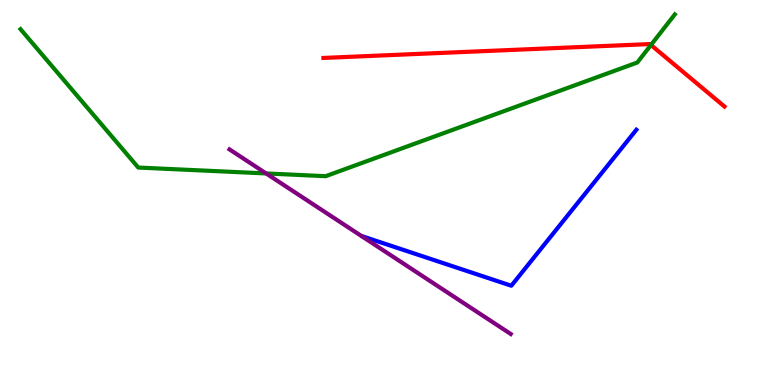[{'lines': ['blue', 'red'], 'intersections': []}, {'lines': ['green', 'red'], 'intersections': [{'x': 8.4, 'y': 8.83}]}, {'lines': ['purple', 'red'], 'intersections': []}, {'lines': ['blue', 'green'], 'intersections': []}, {'lines': ['blue', 'purple'], 'intersections': []}, {'lines': ['green', 'purple'], 'intersections': [{'x': 3.43, 'y': 5.49}]}]